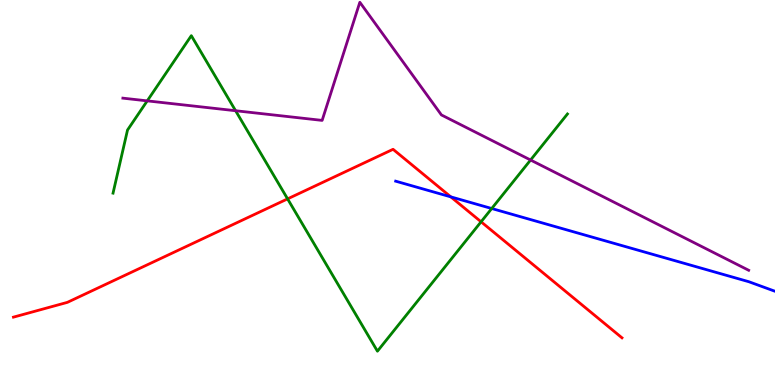[{'lines': ['blue', 'red'], 'intersections': [{'x': 5.82, 'y': 4.89}]}, {'lines': ['green', 'red'], 'intersections': [{'x': 3.71, 'y': 4.83}, {'x': 6.21, 'y': 4.24}]}, {'lines': ['purple', 'red'], 'intersections': []}, {'lines': ['blue', 'green'], 'intersections': [{'x': 6.34, 'y': 4.58}]}, {'lines': ['blue', 'purple'], 'intersections': []}, {'lines': ['green', 'purple'], 'intersections': [{'x': 1.9, 'y': 7.38}, {'x': 3.04, 'y': 7.12}, {'x': 6.85, 'y': 5.84}]}]